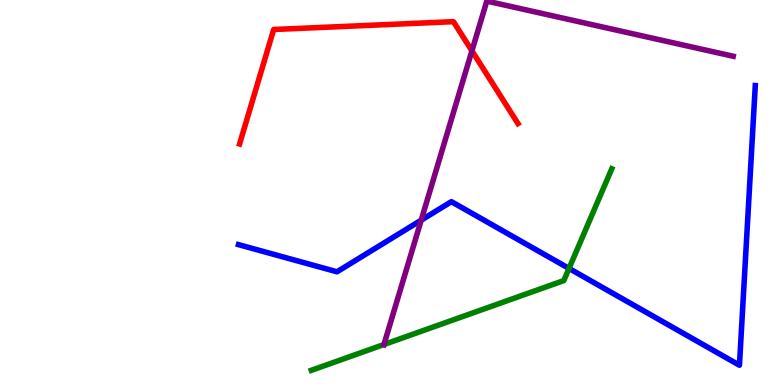[{'lines': ['blue', 'red'], 'intersections': []}, {'lines': ['green', 'red'], 'intersections': []}, {'lines': ['purple', 'red'], 'intersections': [{'x': 6.09, 'y': 8.68}]}, {'lines': ['blue', 'green'], 'intersections': [{'x': 7.34, 'y': 3.03}]}, {'lines': ['blue', 'purple'], 'intersections': [{'x': 5.43, 'y': 4.28}]}, {'lines': ['green', 'purple'], 'intersections': [{'x': 4.95, 'y': 1.05}]}]